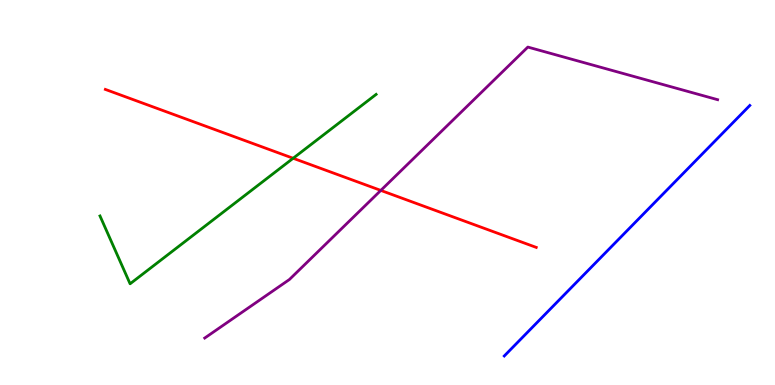[{'lines': ['blue', 'red'], 'intersections': []}, {'lines': ['green', 'red'], 'intersections': [{'x': 3.78, 'y': 5.89}]}, {'lines': ['purple', 'red'], 'intersections': [{'x': 4.91, 'y': 5.05}]}, {'lines': ['blue', 'green'], 'intersections': []}, {'lines': ['blue', 'purple'], 'intersections': []}, {'lines': ['green', 'purple'], 'intersections': []}]